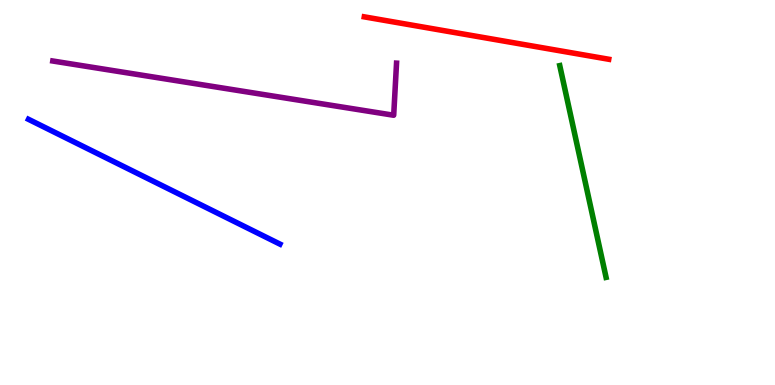[{'lines': ['blue', 'red'], 'intersections': []}, {'lines': ['green', 'red'], 'intersections': []}, {'lines': ['purple', 'red'], 'intersections': []}, {'lines': ['blue', 'green'], 'intersections': []}, {'lines': ['blue', 'purple'], 'intersections': []}, {'lines': ['green', 'purple'], 'intersections': []}]